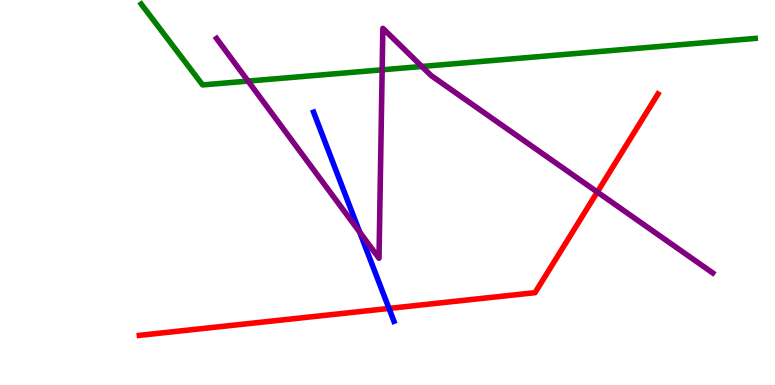[{'lines': ['blue', 'red'], 'intersections': [{'x': 5.02, 'y': 1.99}]}, {'lines': ['green', 'red'], 'intersections': []}, {'lines': ['purple', 'red'], 'intersections': [{'x': 7.71, 'y': 5.01}]}, {'lines': ['blue', 'green'], 'intersections': []}, {'lines': ['blue', 'purple'], 'intersections': [{'x': 4.64, 'y': 3.97}]}, {'lines': ['green', 'purple'], 'intersections': [{'x': 3.2, 'y': 7.89}, {'x': 4.93, 'y': 8.19}, {'x': 5.44, 'y': 8.27}]}]